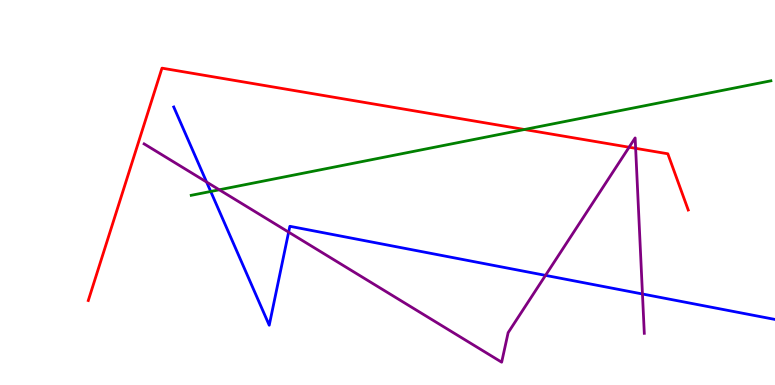[{'lines': ['blue', 'red'], 'intersections': []}, {'lines': ['green', 'red'], 'intersections': [{'x': 6.77, 'y': 6.64}]}, {'lines': ['purple', 'red'], 'intersections': [{'x': 8.12, 'y': 6.18}, {'x': 8.2, 'y': 6.15}]}, {'lines': ['blue', 'green'], 'intersections': [{'x': 2.72, 'y': 5.03}]}, {'lines': ['blue', 'purple'], 'intersections': [{'x': 2.67, 'y': 5.27}, {'x': 3.72, 'y': 3.97}, {'x': 7.04, 'y': 2.85}, {'x': 8.29, 'y': 2.36}]}, {'lines': ['green', 'purple'], 'intersections': [{'x': 2.83, 'y': 5.07}]}]